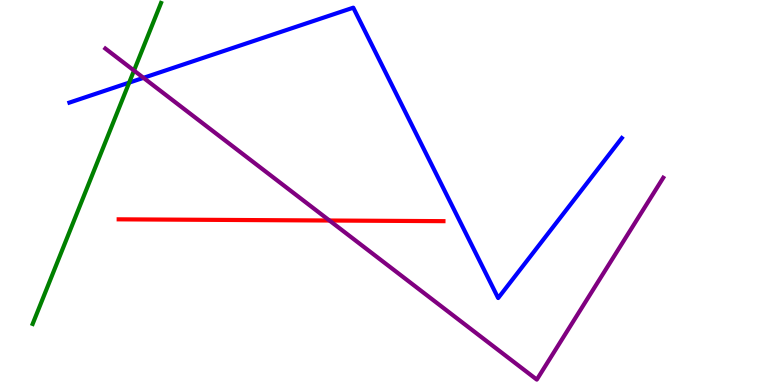[{'lines': ['blue', 'red'], 'intersections': []}, {'lines': ['green', 'red'], 'intersections': []}, {'lines': ['purple', 'red'], 'intersections': [{'x': 4.25, 'y': 4.27}]}, {'lines': ['blue', 'green'], 'intersections': [{'x': 1.67, 'y': 7.85}]}, {'lines': ['blue', 'purple'], 'intersections': [{'x': 1.85, 'y': 7.98}]}, {'lines': ['green', 'purple'], 'intersections': [{'x': 1.73, 'y': 8.17}]}]